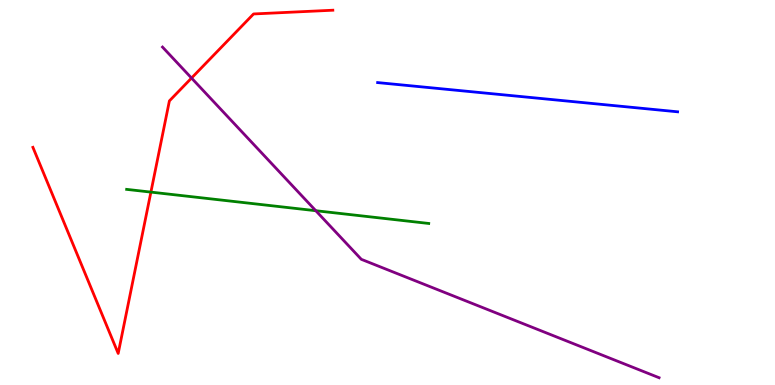[{'lines': ['blue', 'red'], 'intersections': []}, {'lines': ['green', 'red'], 'intersections': [{'x': 1.95, 'y': 5.01}]}, {'lines': ['purple', 'red'], 'intersections': [{'x': 2.47, 'y': 7.97}]}, {'lines': ['blue', 'green'], 'intersections': []}, {'lines': ['blue', 'purple'], 'intersections': []}, {'lines': ['green', 'purple'], 'intersections': [{'x': 4.07, 'y': 4.53}]}]